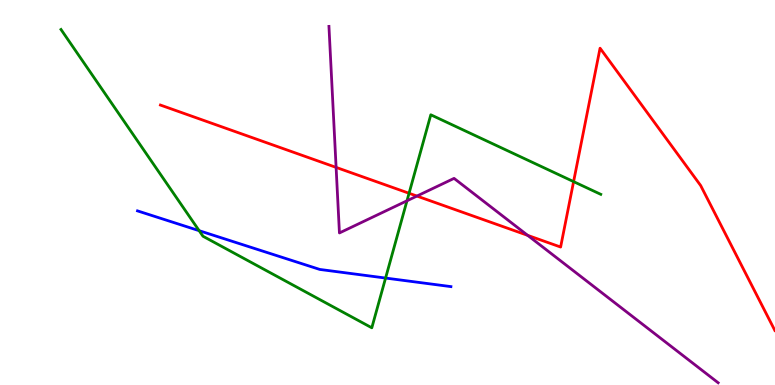[{'lines': ['blue', 'red'], 'intersections': []}, {'lines': ['green', 'red'], 'intersections': [{'x': 5.28, 'y': 4.98}, {'x': 7.4, 'y': 5.28}]}, {'lines': ['purple', 'red'], 'intersections': [{'x': 4.34, 'y': 5.65}, {'x': 5.38, 'y': 4.91}, {'x': 6.81, 'y': 3.89}]}, {'lines': ['blue', 'green'], 'intersections': [{'x': 2.57, 'y': 4.01}, {'x': 4.98, 'y': 2.78}]}, {'lines': ['blue', 'purple'], 'intersections': []}, {'lines': ['green', 'purple'], 'intersections': [{'x': 5.25, 'y': 4.78}]}]